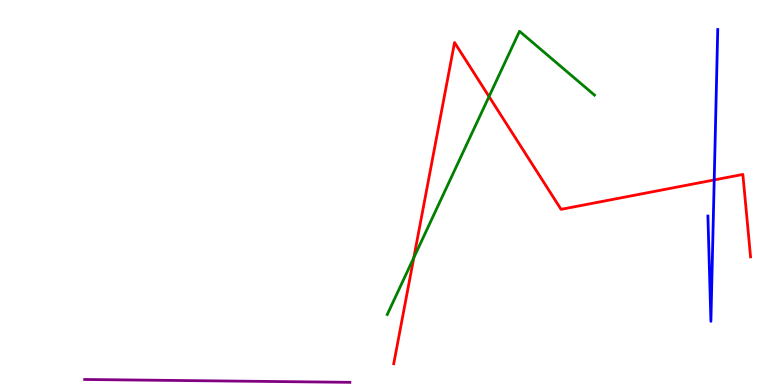[{'lines': ['blue', 'red'], 'intersections': [{'x': 9.22, 'y': 5.33}]}, {'lines': ['green', 'red'], 'intersections': [{'x': 5.34, 'y': 3.31}, {'x': 6.31, 'y': 7.49}]}, {'lines': ['purple', 'red'], 'intersections': []}, {'lines': ['blue', 'green'], 'intersections': []}, {'lines': ['blue', 'purple'], 'intersections': []}, {'lines': ['green', 'purple'], 'intersections': []}]